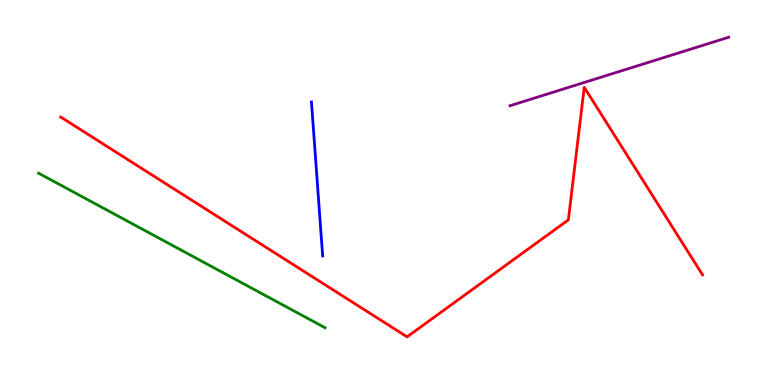[{'lines': ['blue', 'red'], 'intersections': []}, {'lines': ['green', 'red'], 'intersections': []}, {'lines': ['purple', 'red'], 'intersections': []}, {'lines': ['blue', 'green'], 'intersections': []}, {'lines': ['blue', 'purple'], 'intersections': []}, {'lines': ['green', 'purple'], 'intersections': []}]